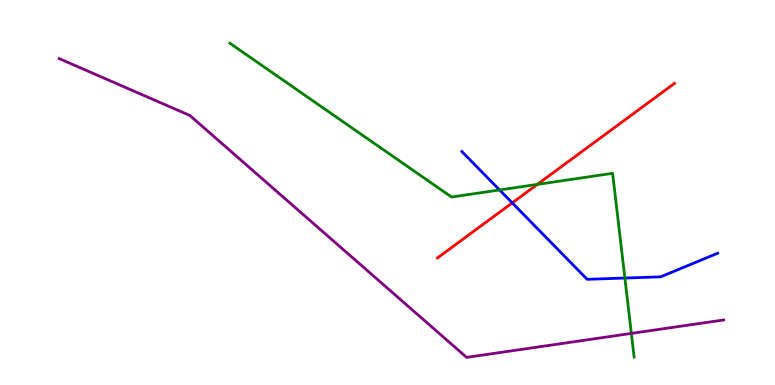[{'lines': ['blue', 'red'], 'intersections': [{'x': 6.61, 'y': 4.73}]}, {'lines': ['green', 'red'], 'intersections': [{'x': 6.93, 'y': 5.21}]}, {'lines': ['purple', 'red'], 'intersections': []}, {'lines': ['blue', 'green'], 'intersections': [{'x': 6.45, 'y': 5.07}, {'x': 8.06, 'y': 2.78}]}, {'lines': ['blue', 'purple'], 'intersections': []}, {'lines': ['green', 'purple'], 'intersections': [{'x': 8.15, 'y': 1.34}]}]